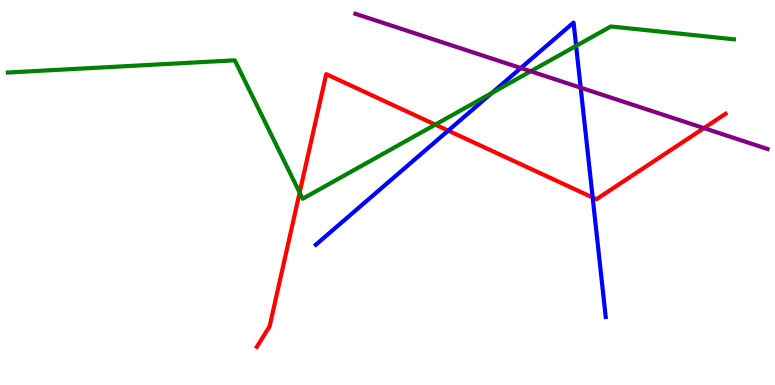[{'lines': ['blue', 'red'], 'intersections': [{'x': 5.78, 'y': 6.61}, {'x': 7.65, 'y': 4.87}]}, {'lines': ['green', 'red'], 'intersections': [{'x': 3.87, 'y': 5.0}, {'x': 5.62, 'y': 6.76}]}, {'lines': ['purple', 'red'], 'intersections': [{'x': 9.08, 'y': 6.67}]}, {'lines': ['blue', 'green'], 'intersections': [{'x': 6.35, 'y': 7.58}, {'x': 7.43, 'y': 8.81}]}, {'lines': ['blue', 'purple'], 'intersections': [{'x': 6.72, 'y': 8.23}, {'x': 7.49, 'y': 7.72}]}, {'lines': ['green', 'purple'], 'intersections': [{'x': 6.85, 'y': 8.15}]}]